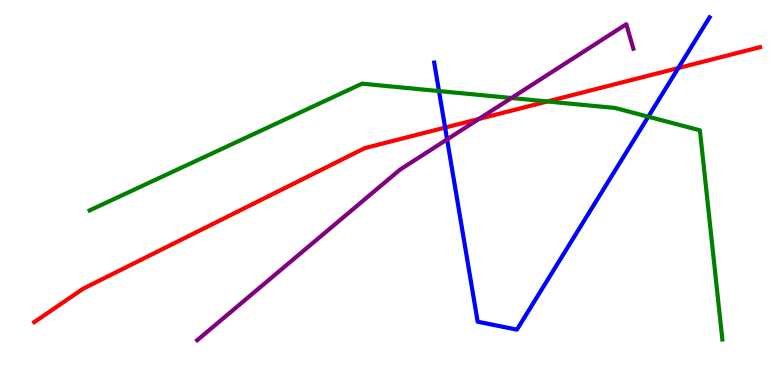[{'lines': ['blue', 'red'], 'intersections': [{'x': 5.74, 'y': 6.69}, {'x': 8.75, 'y': 8.23}]}, {'lines': ['green', 'red'], 'intersections': [{'x': 7.06, 'y': 7.36}]}, {'lines': ['purple', 'red'], 'intersections': [{'x': 6.18, 'y': 6.91}]}, {'lines': ['blue', 'green'], 'intersections': [{'x': 5.66, 'y': 7.63}, {'x': 8.36, 'y': 6.97}]}, {'lines': ['blue', 'purple'], 'intersections': [{'x': 5.77, 'y': 6.38}]}, {'lines': ['green', 'purple'], 'intersections': [{'x': 6.6, 'y': 7.45}]}]